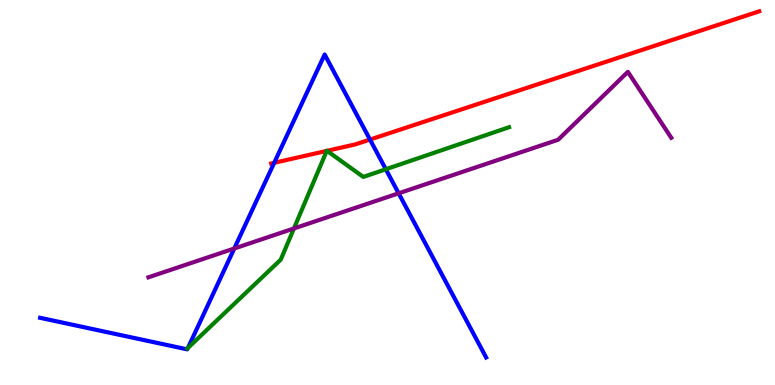[{'lines': ['blue', 'red'], 'intersections': [{'x': 3.54, 'y': 5.77}, {'x': 4.77, 'y': 6.38}]}, {'lines': ['green', 'red'], 'intersections': [{'x': 4.22, 'y': 6.08}, {'x': 4.22, 'y': 6.08}]}, {'lines': ['purple', 'red'], 'intersections': []}, {'lines': ['blue', 'green'], 'intersections': [{'x': 2.43, 'y': 0.964}, {'x': 4.98, 'y': 5.6}]}, {'lines': ['blue', 'purple'], 'intersections': [{'x': 3.02, 'y': 3.55}, {'x': 5.14, 'y': 4.98}]}, {'lines': ['green', 'purple'], 'intersections': [{'x': 3.79, 'y': 4.07}]}]